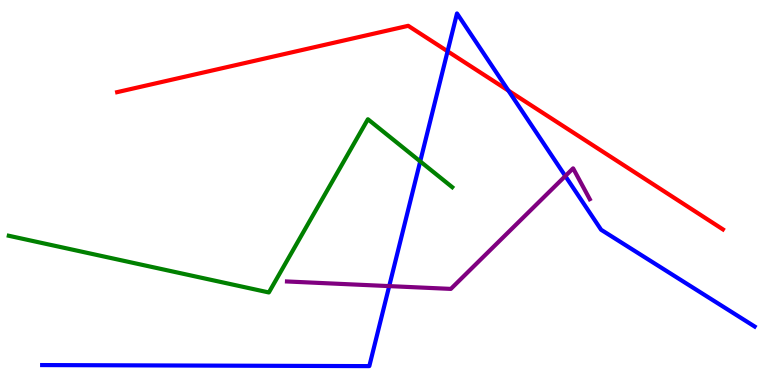[{'lines': ['blue', 'red'], 'intersections': [{'x': 5.78, 'y': 8.67}, {'x': 6.56, 'y': 7.65}]}, {'lines': ['green', 'red'], 'intersections': []}, {'lines': ['purple', 'red'], 'intersections': []}, {'lines': ['blue', 'green'], 'intersections': [{'x': 5.42, 'y': 5.81}]}, {'lines': ['blue', 'purple'], 'intersections': [{'x': 5.02, 'y': 2.57}, {'x': 7.29, 'y': 5.43}]}, {'lines': ['green', 'purple'], 'intersections': []}]